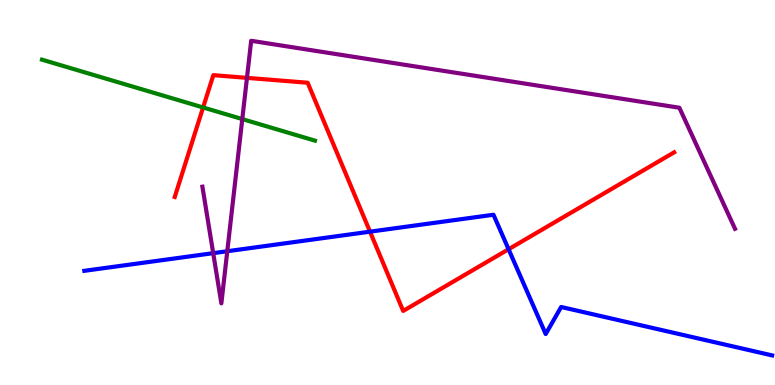[{'lines': ['blue', 'red'], 'intersections': [{'x': 4.77, 'y': 3.98}, {'x': 6.56, 'y': 3.53}]}, {'lines': ['green', 'red'], 'intersections': [{'x': 2.62, 'y': 7.21}]}, {'lines': ['purple', 'red'], 'intersections': [{'x': 3.19, 'y': 7.98}]}, {'lines': ['blue', 'green'], 'intersections': []}, {'lines': ['blue', 'purple'], 'intersections': [{'x': 2.75, 'y': 3.42}, {'x': 2.93, 'y': 3.47}]}, {'lines': ['green', 'purple'], 'intersections': [{'x': 3.13, 'y': 6.91}]}]